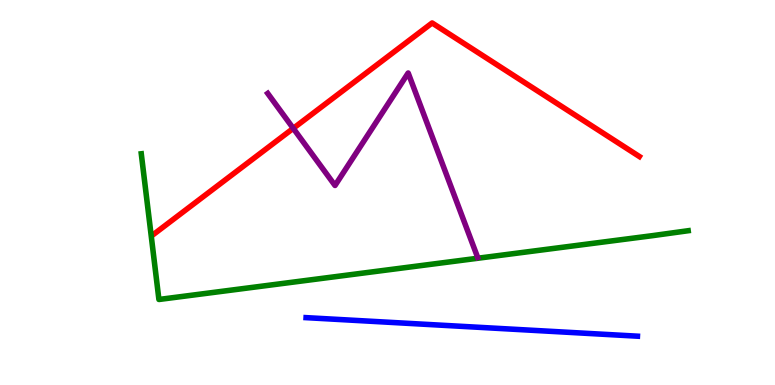[{'lines': ['blue', 'red'], 'intersections': []}, {'lines': ['green', 'red'], 'intersections': []}, {'lines': ['purple', 'red'], 'intersections': [{'x': 3.78, 'y': 6.67}]}, {'lines': ['blue', 'green'], 'intersections': []}, {'lines': ['blue', 'purple'], 'intersections': []}, {'lines': ['green', 'purple'], 'intersections': []}]